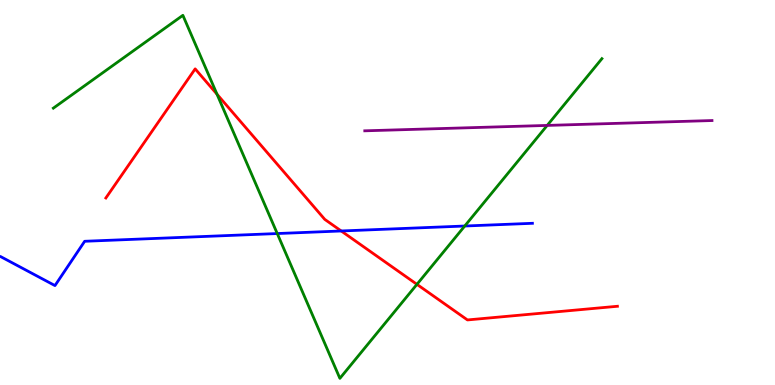[{'lines': ['blue', 'red'], 'intersections': [{'x': 4.4, 'y': 4.0}]}, {'lines': ['green', 'red'], 'intersections': [{'x': 2.8, 'y': 7.55}, {'x': 5.38, 'y': 2.61}]}, {'lines': ['purple', 'red'], 'intersections': []}, {'lines': ['blue', 'green'], 'intersections': [{'x': 3.58, 'y': 3.93}, {'x': 6.0, 'y': 4.13}]}, {'lines': ['blue', 'purple'], 'intersections': []}, {'lines': ['green', 'purple'], 'intersections': [{'x': 7.06, 'y': 6.74}]}]